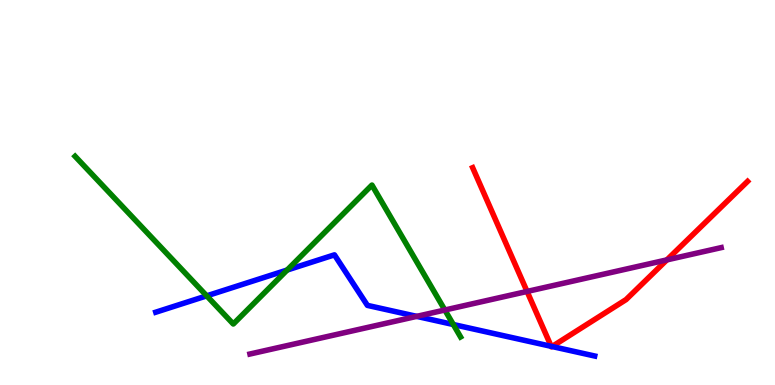[{'lines': ['blue', 'red'], 'intersections': [{'x': 7.11, 'y': 1.0}, {'x': 7.12, 'y': 1.0}]}, {'lines': ['green', 'red'], 'intersections': []}, {'lines': ['purple', 'red'], 'intersections': [{'x': 6.8, 'y': 2.43}, {'x': 8.6, 'y': 3.25}]}, {'lines': ['blue', 'green'], 'intersections': [{'x': 2.67, 'y': 2.32}, {'x': 3.71, 'y': 2.99}, {'x': 5.85, 'y': 1.57}]}, {'lines': ['blue', 'purple'], 'intersections': [{'x': 5.38, 'y': 1.78}]}, {'lines': ['green', 'purple'], 'intersections': [{'x': 5.74, 'y': 1.95}]}]